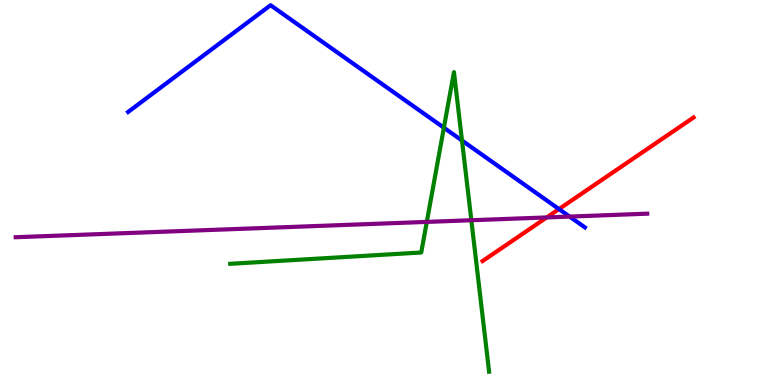[{'lines': ['blue', 'red'], 'intersections': [{'x': 7.21, 'y': 4.57}]}, {'lines': ['green', 'red'], 'intersections': []}, {'lines': ['purple', 'red'], 'intersections': [{'x': 7.05, 'y': 4.35}]}, {'lines': ['blue', 'green'], 'intersections': [{'x': 5.73, 'y': 6.68}, {'x': 5.96, 'y': 6.35}]}, {'lines': ['blue', 'purple'], 'intersections': [{'x': 7.35, 'y': 4.37}]}, {'lines': ['green', 'purple'], 'intersections': [{'x': 5.51, 'y': 4.24}, {'x': 6.08, 'y': 4.28}]}]